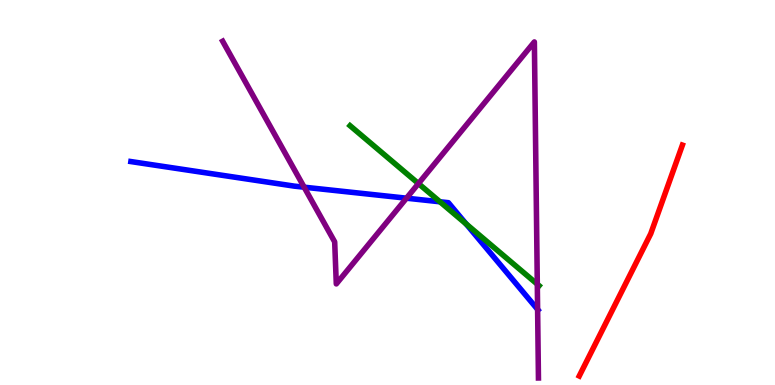[{'lines': ['blue', 'red'], 'intersections': []}, {'lines': ['green', 'red'], 'intersections': []}, {'lines': ['purple', 'red'], 'intersections': []}, {'lines': ['blue', 'green'], 'intersections': [{'x': 5.68, 'y': 4.76}, {'x': 6.02, 'y': 4.18}]}, {'lines': ['blue', 'purple'], 'intersections': [{'x': 3.92, 'y': 5.14}, {'x': 5.24, 'y': 4.85}, {'x': 6.94, 'y': 1.96}]}, {'lines': ['green', 'purple'], 'intersections': [{'x': 5.4, 'y': 5.23}, {'x': 6.93, 'y': 2.62}]}]